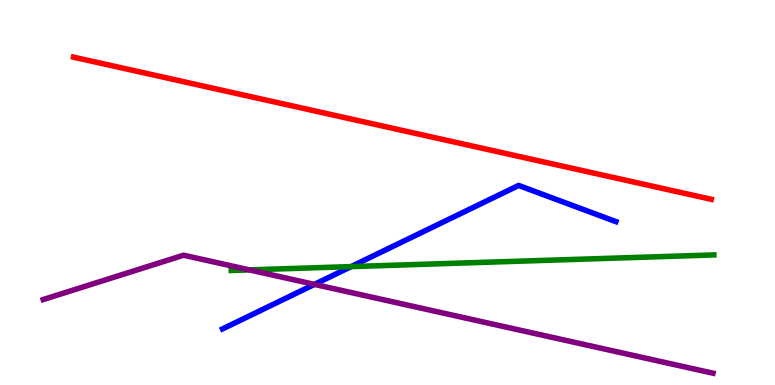[{'lines': ['blue', 'red'], 'intersections': []}, {'lines': ['green', 'red'], 'intersections': []}, {'lines': ['purple', 'red'], 'intersections': []}, {'lines': ['blue', 'green'], 'intersections': [{'x': 4.53, 'y': 3.08}]}, {'lines': ['blue', 'purple'], 'intersections': [{'x': 4.06, 'y': 2.61}]}, {'lines': ['green', 'purple'], 'intersections': [{'x': 3.22, 'y': 2.99}]}]